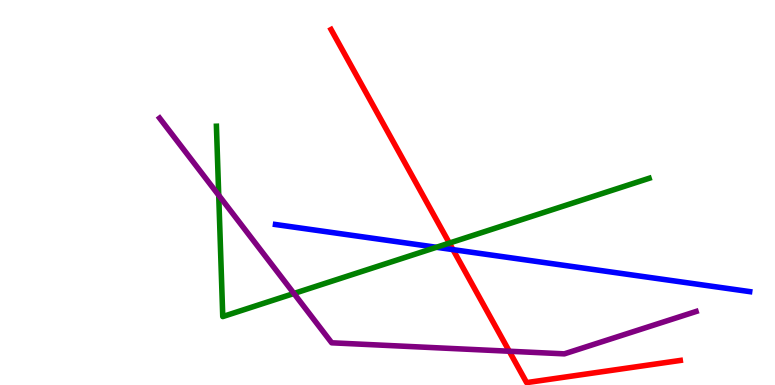[{'lines': ['blue', 'red'], 'intersections': [{'x': 5.84, 'y': 3.52}]}, {'lines': ['green', 'red'], 'intersections': [{'x': 5.8, 'y': 3.69}]}, {'lines': ['purple', 'red'], 'intersections': [{'x': 6.57, 'y': 0.877}]}, {'lines': ['blue', 'green'], 'intersections': [{'x': 5.63, 'y': 3.58}]}, {'lines': ['blue', 'purple'], 'intersections': []}, {'lines': ['green', 'purple'], 'intersections': [{'x': 2.82, 'y': 4.93}, {'x': 3.79, 'y': 2.38}]}]